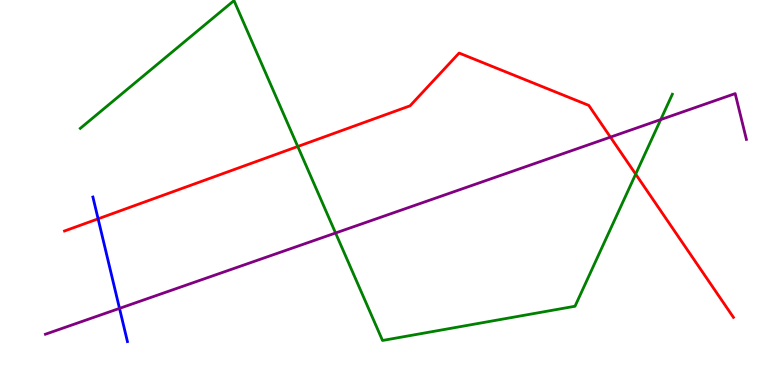[{'lines': ['blue', 'red'], 'intersections': [{'x': 1.27, 'y': 4.32}]}, {'lines': ['green', 'red'], 'intersections': [{'x': 3.84, 'y': 6.2}, {'x': 8.2, 'y': 5.48}]}, {'lines': ['purple', 'red'], 'intersections': [{'x': 7.88, 'y': 6.44}]}, {'lines': ['blue', 'green'], 'intersections': []}, {'lines': ['blue', 'purple'], 'intersections': [{'x': 1.54, 'y': 1.99}]}, {'lines': ['green', 'purple'], 'intersections': [{'x': 4.33, 'y': 3.95}, {'x': 8.53, 'y': 6.89}]}]